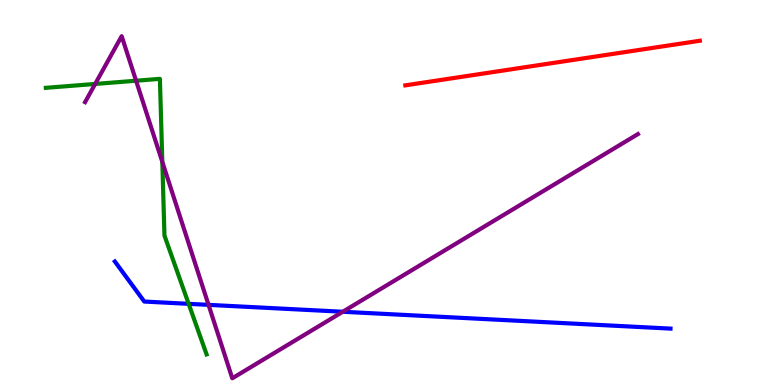[{'lines': ['blue', 'red'], 'intersections': []}, {'lines': ['green', 'red'], 'intersections': []}, {'lines': ['purple', 'red'], 'intersections': []}, {'lines': ['blue', 'green'], 'intersections': [{'x': 2.43, 'y': 2.11}]}, {'lines': ['blue', 'purple'], 'intersections': [{'x': 2.69, 'y': 2.08}, {'x': 4.42, 'y': 1.9}]}, {'lines': ['green', 'purple'], 'intersections': [{'x': 1.23, 'y': 7.82}, {'x': 1.76, 'y': 7.9}, {'x': 2.09, 'y': 5.8}]}]